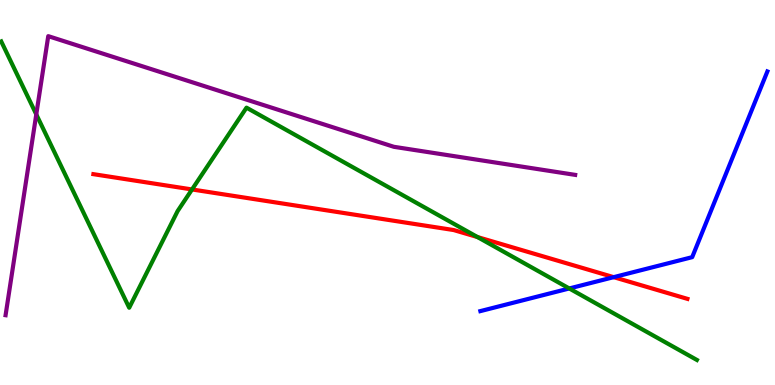[{'lines': ['blue', 'red'], 'intersections': [{'x': 7.92, 'y': 2.8}]}, {'lines': ['green', 'red'], 'intersections': [{'x': 2.48, 'y': 5.08}, {'x': 6.16, 'y': 3.84}]}, {'lines': ['purple', 'red'], 'intersections': []}, {'lines': ['blue', 'green'], 'intersections': [{'x': 7.35, 'y': 2.51}]}, {'lines': ['blue', 'purple'], 'intersections': []}, {'lines': ['green', 'purple'], 'intersections': [{'x': 0.468, 'y': 7.03}]}]